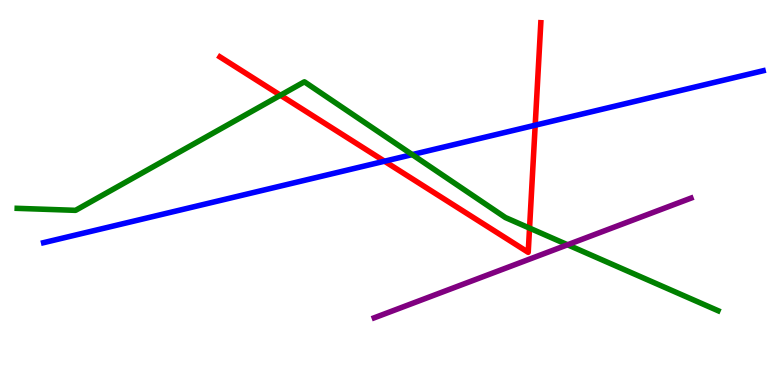[{'lines': ['blue', 'red'], 'intersections': [{'x': 4.96, 'y': 5.81}, {'x': 6.91, 'y': 6.75}]}, {'lines': ['green', 'red'], 'intersections': [{'x': 3.62, 'y': 7.53}, {'x': 6.83, 'y': 4.07}]}, {'lines': ['purple', 'red'], 'intersections': []}, {'lines': ['blue', 'green'], 'intersections': [{'x': 5.32, 'y': 5.98}]}, {'lines': ['blue', 'purple'], 'intersections': []}, {'lines': ['green', 'purple'], 'intersections': [{'x': 7.32, 'y': 3.64}]}]